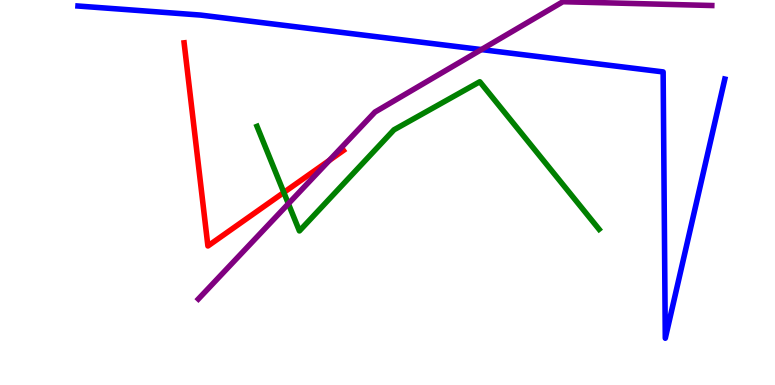[{'lines': ['blue', 'red'], 'intersections': []}, {'lines': ['green', 'red'], 'intersections': [{'x': 3.66, 'y': 5.0}]}, {'lines': ['purple', 'red'], 'intersections': [{'x': 4.25, 'y': 5.83}]}, {'lines': ['blue', 'green'], 'intersections': []}, {'lines': ['blue', 'purple'], 'intersections': [{'x': 6.21, 'y': 8.71}]}, {'lines': ['green', 'purple'], 'intersections': [{'x': 3.72, 'y': 4.71}]}]